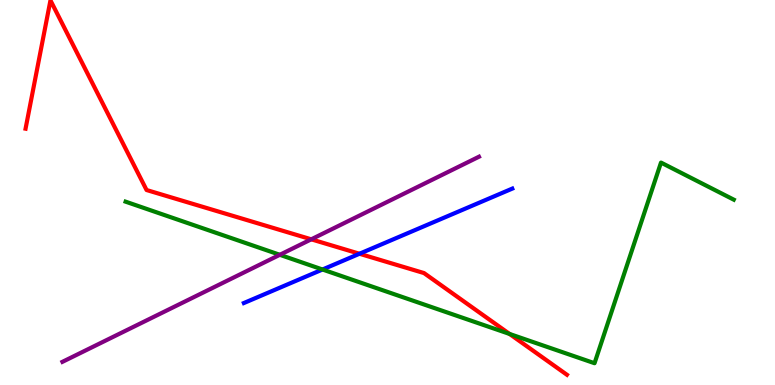[{'lines': ['blue', 'red'], 'intersections': [{'x': 4.64, 'y': 3.41}]}, {'lines': ['green', 'red'], 'intersections': [{'x': 6.57, 'y': 1.33}]}, {'lines': ['purple', 'red'], 'intersections': [{'x': 4.02, 'y': 3.78}]}, {'lines': ['blue', 'green'], 'intersections': [{'x': 4.16, 'y': 3.0}]}, {'lines': ['blue', 'purple'], 'intersections': []}, {'lines': ['green', 'purple'], 'intersections': [{'x': 3.61, 'y': 3.38}]}]